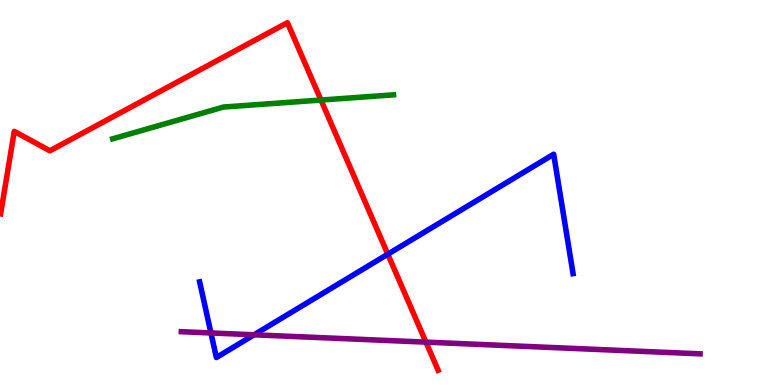[{'lines': ['blue', 'red'], 'intersections': [{'x': 5.0, 'y': 3.4}]}, {'lines': ['green', 'red'], 'intersections': [{'x': 4.14, 'y': 7.4}]}, {'lines': ['purple', 'red'], 'intersections': [{'x': 5.5, 'y': 1.11}]}, {'lines': ['blue', 'green'], 'intersections': []}, {'lines': ['blue', 'purple'], 'intersections': [{'x': 2.72, 'y': 1.35}, {'x': 3.28, 'y': 1.3}]}, {'lines': ['green', 'purple'], 'intersections': []}]